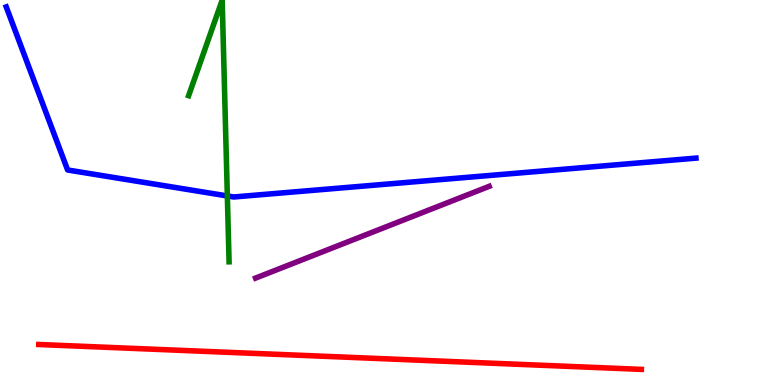[{'lines': ['blue', 'red'], 'intersections': []}, {'lines': ['green', 'red'], 'intersections': []}, {'lines': ['purple', 'red'], 'intersections': []}, {'lines': ['blue', 'green'], 'intersections': [{'x': 2.93, 'y': 4.91}]}, {'lines': ['blue', 'purple'], 'intersections': []}, {'lines': ['green', 'purple'], 'intersections': []}]